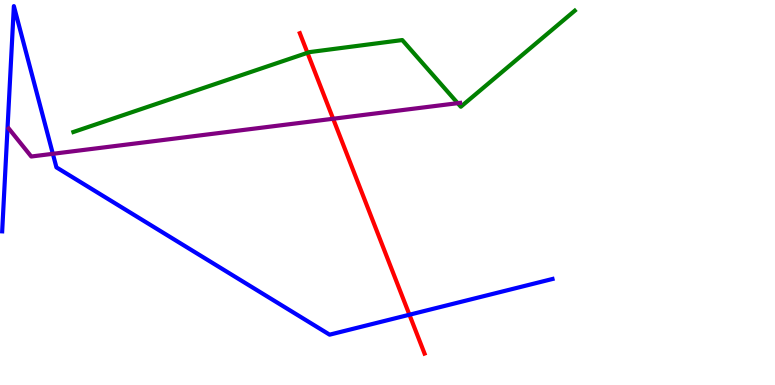[{'lines': ['blue', 'red'], 'intersections': [{'x': 5.28, 'y': 1.83}]}, {'lines': ['green', 'red'], 'intersections': [{'x': 3.97, 'y': 8.63}]}, {'lines': ['purple', 'red'], 'intersections': [{'x': 4.3, 'y': 6.92}]}, {'lines': ['blue', 'green'], 'intersections': []}, {'lines': ['blue', 'purple'], 'intersections': [{'x': 0.682, 'y': 6.01}]}, {'lines': ['green', 'purple'], 'intersections': [{'x': 5.91, 'y': 7.32}]}]